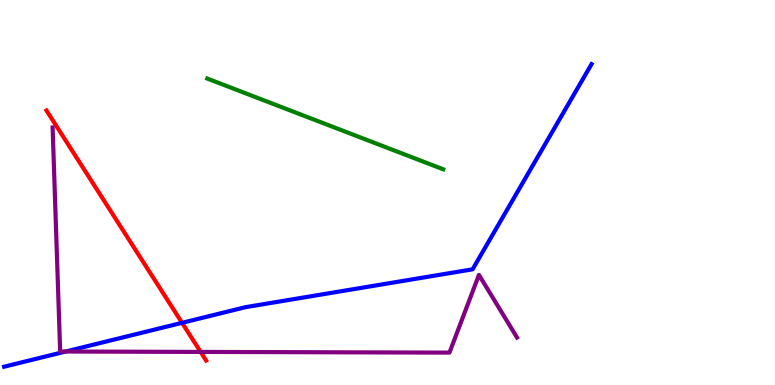[{'lines': ['blue', 'red'], 'intersections': [{'x': 2.35, 'y': 1.61}]}, {'lines': ['green', 'red'], 'intersections': []}, {'lines': ['purple', 'red'], 'intersections': [{'x': 2.59, 'y': 0.859}]}, {'lines': ['blue', 'green'], 'intersections': []}, {'lines': ['blue', 'purple'], 'intersections': [{'x': 0.847, 'y': 0.869}]}, {'lines': ['green', 'purple'], 'intersections': []}]